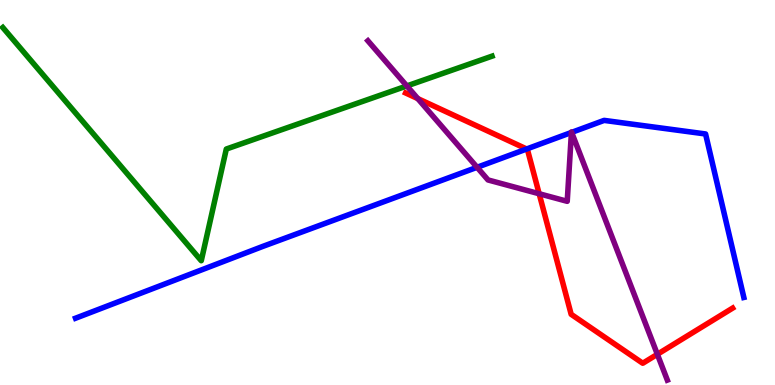[{'lines': ['blue', 'red'], 'intersections': [{'x': 6.8, 'y': 6.13}]}, {'lines': ['green', 'red'], 'intersections': []}, {'lines': ['purple', 'red'], 'intersections': [{'x': 5.39, 'y': 7.44}, {'x': 6.96, 'y': 4.97}, {'x': 8.48, 'y': 0.798}]}, {'lines': ['blue', 'green'], 'intersections': []}, {'lines': ['blue', 'purple'], 'intersections': [{'x': 6.16, 'y': 5.65}, {'x': 7.37, 'y': 6.56}, {'x': 7.38, 'y': 6.56}]}, {'lines': ['green', 'purple'], 'intersections': [{'x': 5.25, 'y': 7.77}]}]